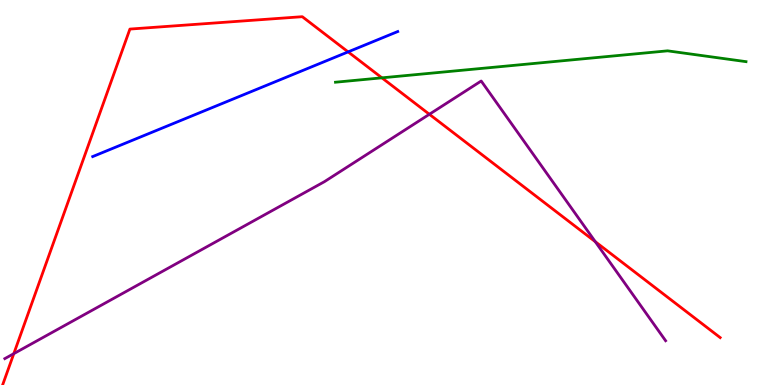[{'lines': ['blue', 'red'], 'intersections': [{'x': 4.49, 'y': 8.65}]}, {'lines': ['green', 'red'], 'intersections': [{'x': 4.93, 'y': 7.98}]}, {'lines': ['purple', 'red'], 'intersections': [{'x': 0.178, 'y': 0.814}, {'x': 5.54, 'y': 7.03}, {'x': 7.68, 'y': 3.72}]}, {'lines': ['blue', 'green'], 'intersections': []}, {'lines': ['blue', 'purple'], 'intersections': []}, {'lines': ['green', 'purple'], 'intersections': []}]